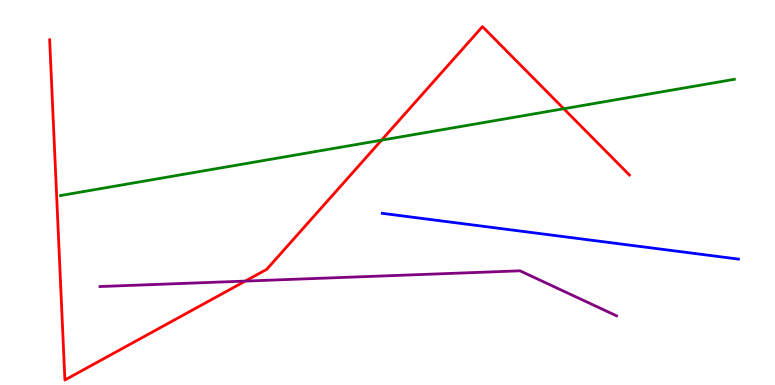[{'lines': ['blue', 'red'], 'intersections': []}, {'lines': ['green', 'red'], 'intersections': [{'x': 4.92, 'y': 6.36}, {'x': 7.27, 'y': 7.18}]}, {'lines': ['purple', 'red'], 'intersections': [{'x': 3.16, 'y': 2.7}]}, {'lines': ['blue', 'green'], 'intersections': []}, {'lines': ['blue', 'purple'], 'intersections': []}, {'lines': ['green', 'purple'], 'intersections': []}]